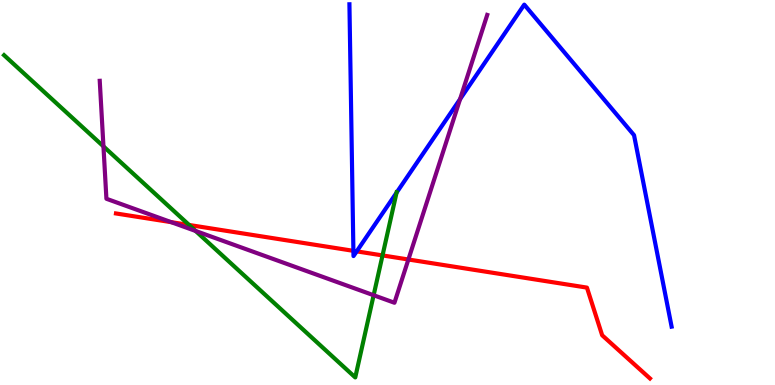[{'lines': ['blue', 'red'], 'intersections': [{'x': 4.56, 'y': 3.48}, {'x': 4.6, 'y': 3.47}]}, {'lines': ['green', 'red'], 'intersections': [{'x': 2.44, 'y': 4.16}, {'x': 4.94, 'y': 3.37}]}, {'lines': ['purple', 'red'], 'intersections': [{'x': 2.21, 'y': 4.23}, {'x': 5.27, 'y': 3.26}]}, {'lines': ['blue', 'green'], 'intersections': [{'x': 5.12, 'y': 5.0}]}, {'lines': ['blue', 'purple'], 'intersections': [{'x': 5.94, 'y': 7.43}]}, {'lines': ['green', 'purple'], 'intersections': [{'x': 1.33, 'y': 6.2}, {'x': 2.52, 'y': 4.0}, {'x': 4.82, 'y': 2.33}]}]